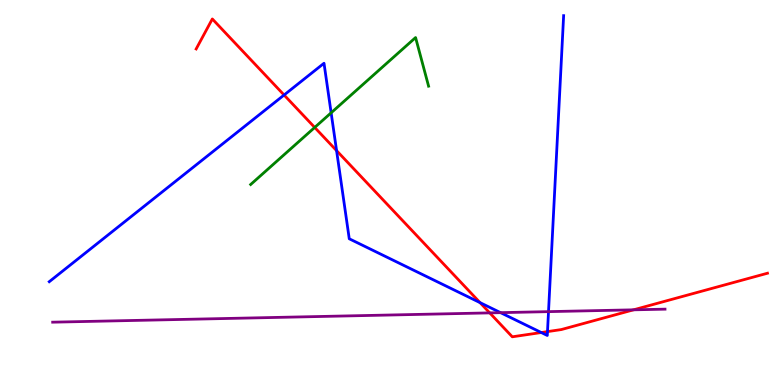[{'lines': ['blue', 'red'], 'intersections': [{'x': 3.67, 'y': 7.53}, {'x': 4.34, 'y': 6.09}, {'x': 6.19, 'y': 2.14}, {'x': 6.98, 'y': 1.36}, {'x': 7.06, 'y': 1.39}]}, {'lines': ['green', 'red'], 'intersections': [{'x': 4.06, 'y': 6.69}]}, {'lines': ['purple', 'red'], 'intersections': [{'x': 6.32, 'y': 1.87}, {'x': 8.17, 'y': 1.95}]}, {'lines': ['blue', 'green'], 'intersections': [{'x': 4.27, 'y': 7.07}]}, {'lines': ['blue', 'purple'], 'intersections': [{'x': 6.46, 'y': 1.88}, {'x': 7.08, 'y': 1.91}]}, {'lines': ['green', 'purple'], 'intersections': []}]